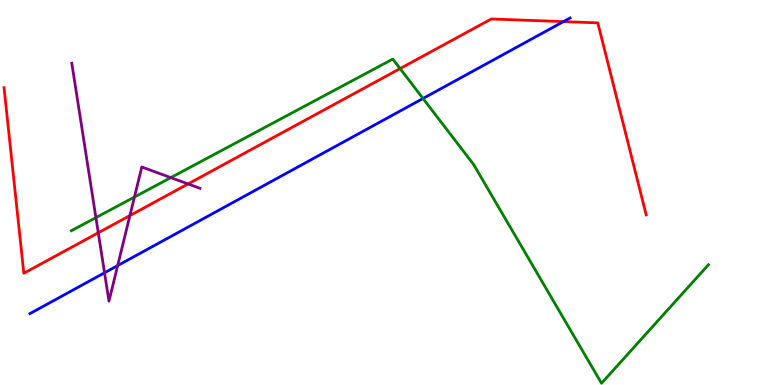[{'lines': ['blue', 'red'], 'intersections': [{'x': 7.27, 'y': 9.44}]}, {'lines': ['green', 'red'], 'intersections': [{'x': 5.16, 'y': 8.22}]}, {'lines': ['purple', 'red'], 'intersections': [{'x': 1.27, 'y': 3.95}, {'x': 1.68, 'y': 4.4}, {'x': 2.43, 'y': 5.22}]}, {'lines': ['blue', 'green'], 'intersections': [{'x': 5.46, 'y': 7.44}]}, {'lines': ['blue', 'purple'], 'intersections': [{'x': 1.35, 'y': 2.91}, {'x': 1.52, 'y': 3.1}]}, {'lines': ['green', 'purple'], 'intersections': [{'x': 1.24, 'y': 4.35}, {'x': 1.73, 'y': 4.88}, {'x': 2.2, 'y': 5.39}]}]